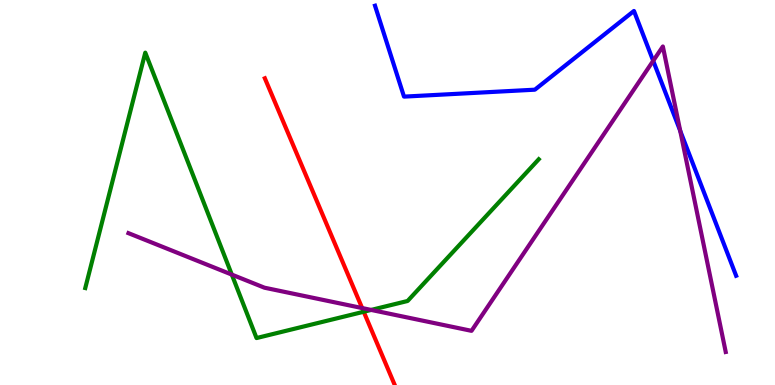[{'lines': ['blue', 'red'], 'intersections': []}, {'lines': ['green', 'red'], 'intersections': [{'x': 4.69, 'y': 1.9}]}, {'lines': ['purple', 'red'], 'intersections': [{'x': 4.67, 'y': 2.0}]}, {'lines': ['blue', 'green'], 'intersections': []}, {'lines': ['blue', 'purple'], 'intersections': [{'x': 8.43, 'y': 8.42}, {'x': 8.78, 'y': 6.6}]}, {'lines': ['green', 'purple'], 'intersections': [{'x': 2.99, 'y': 2.87}, {'x': 4.79, 'y': 1.95}]}]